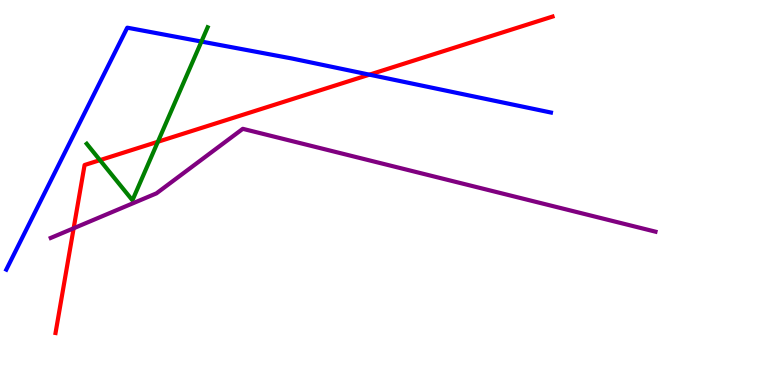[{'lines': ['blue', 'red'], 'intersections': [{'x': 4.77, 'y': 8.06}]}, {'lines': ['green', 'red'], 'intersections': [{'x': 1.29, 'y': 5.84}, {'x': 2.04, 'y': 6.32}]}, {'lines': ['purple', 'red'], 'intersections': [{'x': 0.95, 'y': 4.07}]}, {'lines': ['blue', 'green'], 'intersections': [{'x': 2.6, 'y': 8.92}]}, {'lines': ['blue', 'purple'], 'intersections': []}, {'lines': ['green', 'purple'], 'intersections': []}]